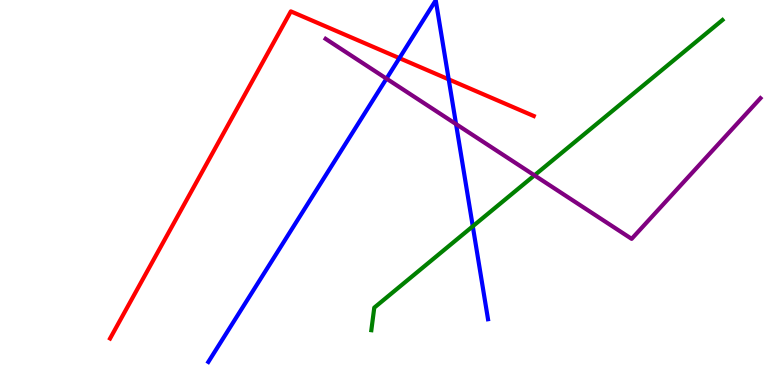[{'lines': ['blue', 'red'], 'intersections': [{'x': 5.15, 'y': 8.49}, {'x': 5.79, 'y': 7.94}]}, {'lines': ['green', 'red'], 'intersections': []}, {'lines': ['purple', 'red'], 'intersections': []}, {'lines': ['blue', 'green'], 'intersections': [{'x': 6.1, 'y': 4.12}]}, {'lines': ['blue', 'purple'], 'intersections': [{'x': 4.99, 'y': 7.96}, {'x': 5.88, 'y': 6.78}]}, {'lines': ['green', 'purple'], 'intersections': [{'x': 6.9, 'y': 5.45}]}]